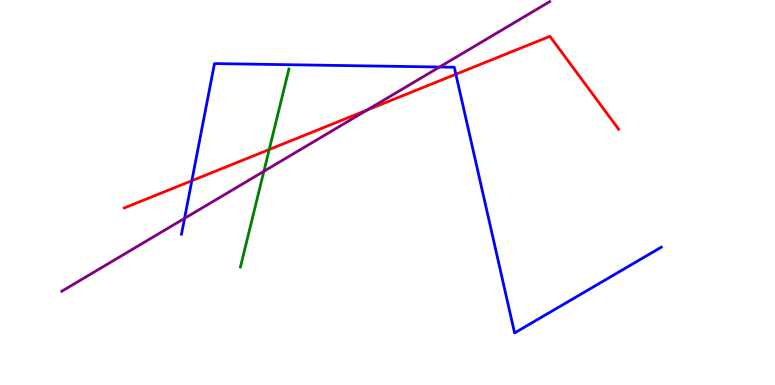[{'lines': ['blue', 'red'], 'intersections': [{'x': 2.48, 'y': 5.31}, {'x': 5.88, 'y': 8.07}]}, {'lines': ['green', 'red'], 'intersections': [{'x': 3.47, 'y': 6.12}]}, {'lines': ['purple', 'red'], 'intersections': [{'x': 4.74, 'y': 7.14}]}, {'lines': ['blue', 'green'], 'intersections': []}, {'lines': ['blue', 'purple'], 'intersections': [{'x': 2.38, 'y': 4.33}, {'x': 5.67, 'y': 8.26}]}, {'lines': ['green', 'purple'], 'intersections': [{'x': 3.4, 'y': 5.55}]}]